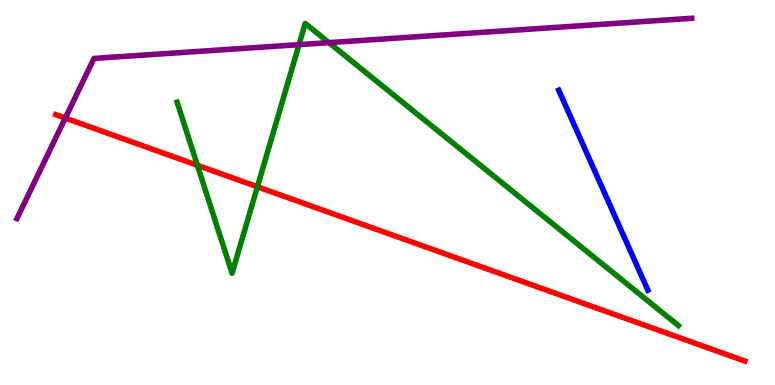[{'lines': ['blue', 'red'], 'intersections': []}, {'lines': ['green', 'red'], 'intersections': [{'x': 2.55, 'y': 5.71}, {'x': 3.32, 'y': 5.15}]}, {'lines': ['purple', 'red'], 'intersections': [{'x': 0.842, 'y': 6.93}]}, {'lines': ['blue', 'green'], 'intersections': []}, {'lines': ['blue', 'purple'], 'intersections': []}, {'lines': ['green', 'purple'], 'intersections': [{'x': 3.86, 'y': 8.84}, {'x': 4.24, 'y': 8.89}]}]